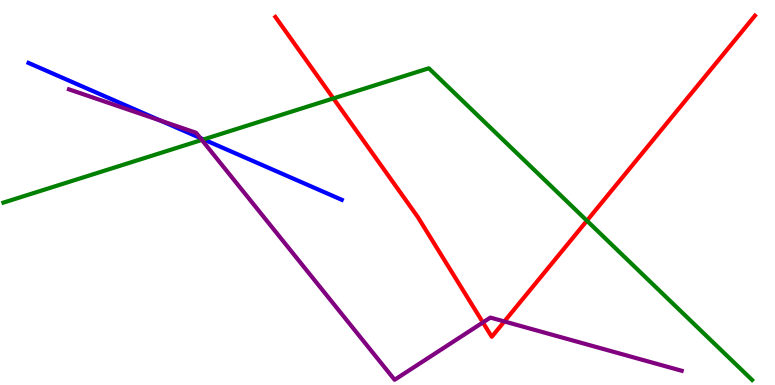[{'lines': ['blue', 'red'], 'intersections': []}, {'lines': ['green', 'red'], 'intersections': [{'x': 4.3, 'y': 7.44}, {'x': 7.57, 'y': 4.27}]}, {'lines': ['purple', 'red'], 'intersections': [{'x': 6.23, 'y': 1.62}, {'x': 6.51, 'y': 1.65}]}, {'lines': ['blue', 'green'], 'intersections': [{'x': 2.63, 'y': 6.38}]}, {'lines': ['blue', 'purple'], 'intersections': [{'x': 2.07, 'y': 6.87}, {'x': 2.58, 'y': 6.42}]}, {'lines': ['green', 'purple'], 'intersections': [{'x': 2.6, 'y': 6.36}]}]